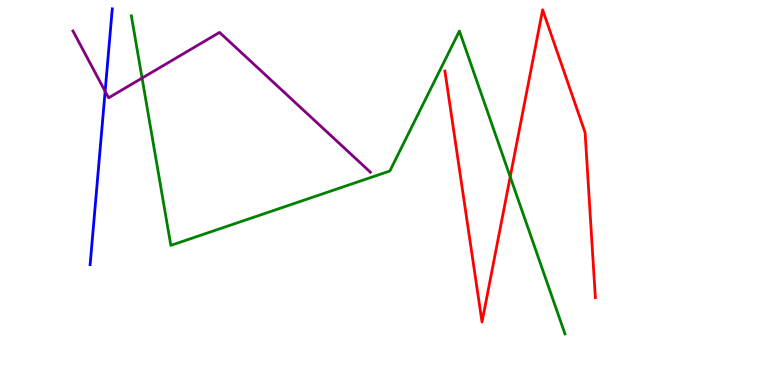[{'lines': ['blue', 'red'], 'intersections': []}, {'lines': ['green', 'red'], 'intersections': [{'x': 6.58, 'y': 5.41}]}, {'lines': ['purple', 'red'], 'intersections': []}, {'lines': ['blue', 'green'], 'intersections': []}, {'lines': ['blue', 'purple'], 'intersections': [{'x': 1.36, 'y': 7.63}]}, {'lines': ['green', 'purple'], 'intersections': [{'x': 1.83, 'y': 7.97}]}]